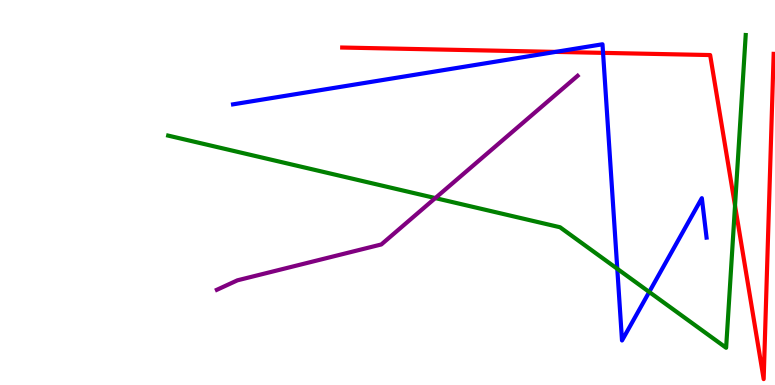[{'lines': ['blue', 'red'], 'intersections': [{'x': 7.17, 'y': 8.65}, {'x': 7.78, 'y': 8.63}]}, {'lines': ['green', 'red'], 'intersections': [{'x': 9.48, 'y': 4.66}]}, {'lines': ['purple', 'red'], 'intersections': []}, {'lines': ['blue', 'green'], 'intersections': [{'x': 7.96, 'y': 3.02}, {'x': 8.38, 'y': 2.42}]}, {'lines': ['blue', 'purple'], 'intersections': []}, {'lines': ['green', 'purple'], 'intersections': [{'x': 5.62, 'y': 4.86}]}]